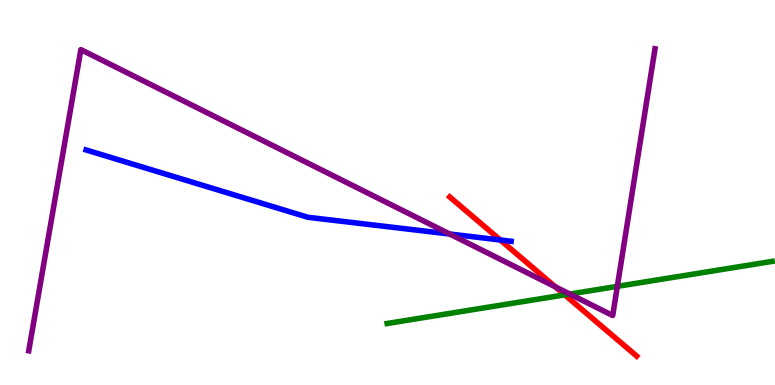[{'lines': ['blue', 'red'], 'intersections': [{'x': 6.46, 'y': 3.77}]}, {'lines': ['green', 'red'], 'intersections': [{'x': 7.29, 'y': 2.34}]}, {'lines': ['purple', 'red'], 'intersections': [{'x': 7.17, 'y': 2.55}]}, {'lines': ['blue', 'green'], 'intersections': []}, {'lines': ['blue', 'purple'], 'intersections': [{'x': 5.8, 'y': 3.92}]}, {'lines': ['green', 'purple'], 'intersections': [{'x': 7.35, 'y': 2.36}, {'x': 7.97, 'y': 2.56}]}]